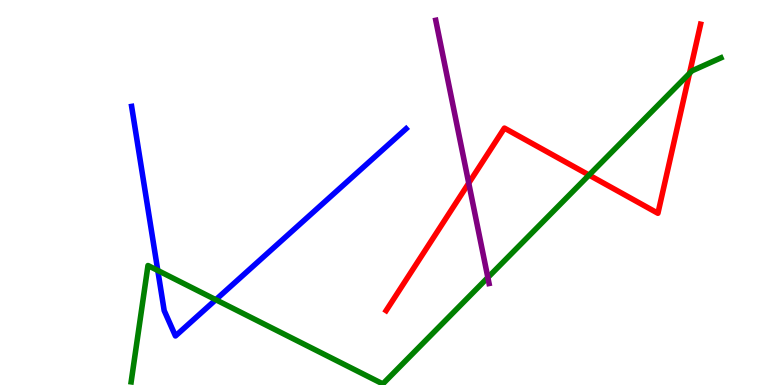[{'lines': ['blue', 'red'], 'intersections': []}, {'lines': ['green', 'red'], 'intersections': [{'x': 7.6, 'y': 5.45}, {'x': 8.9, 'y': 8.09}]}, {'lines': ['purple', 'red'], 'intersections': [{'x': 6.05, 'y': 5.24}]}, {'lines': ['blue', 'green'], 'intersections': [{'x': 2.04, 'y': 2.97}, {'x': 2.78, 'y': 2.22}]}, {'lines': ['blue', 'purple'], 'intersections': []}, {'lines': ['green', 'purple'], 'intersections': [{'x': 6.29, 'y': 2.79}]}]